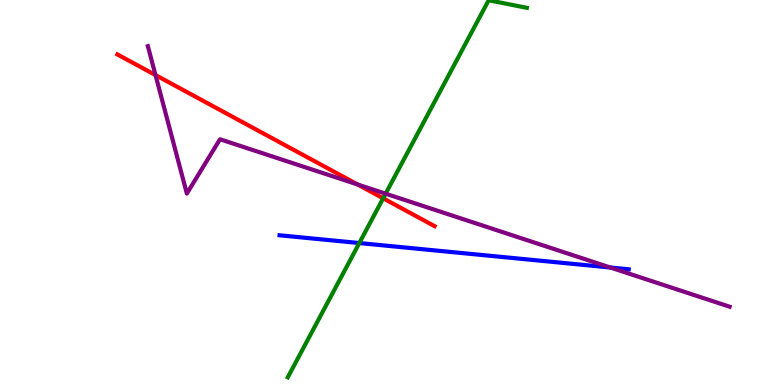[{'lines': ['blue', 'red'], 'intersections': []}, {'lines': ['green', 'red'], 'intersections': [{'x': 4.94, 'y': 4.85}]}, {'lines': ['purple', 'red'], 'intersections': [{'x': 2.01, 'y': 8.05}, {'x': 4.61, 'y': 5.21}]}, {'lines': ['blue', 'green'], 'intersections': [{'x': 4.64, 'y': 3.69}]}, {'lines': ['blue', 'purple'], 'intersections': [{'x': 7.88, 'y': 3.05}]}, {'lines': ['green', 'purple'], 'intersections': [{'x': 4.98, 'y': 4.97}]}]